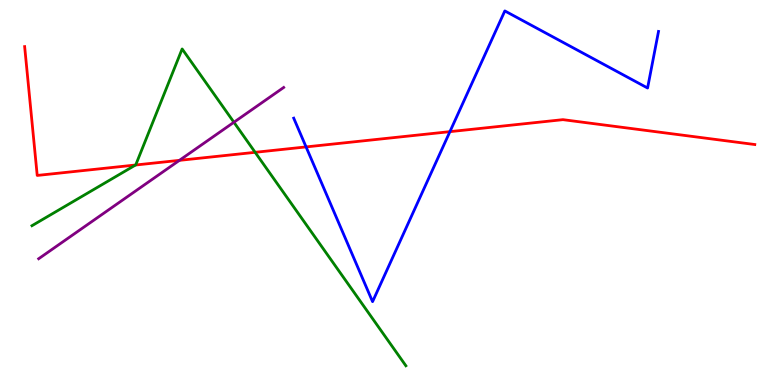[{'lines': ['blue', 'red'], 'intersections': [{'x': 3.95, 'y': 6.18}, {'x': 5.81, 'y': 6.58}]}, {'lines': ['green', 'red'], 'intersections': [{'x': 1.75, 'y': 5.71}, {'x': 3.29, 'y': 6.04}]}, {'lines': ['purple', 'red'], 'intersections': [{'x': 2.31, 'y': 5.83}]}, {'lines': ['blue', 'green'], 'intersections': []}, {'lines': ['blue', 'purple'], 'intersections': []}, {'lines': ['green', 'purple'], 'intersections': [{'x': 3.02, 'y': 6.82}]}]